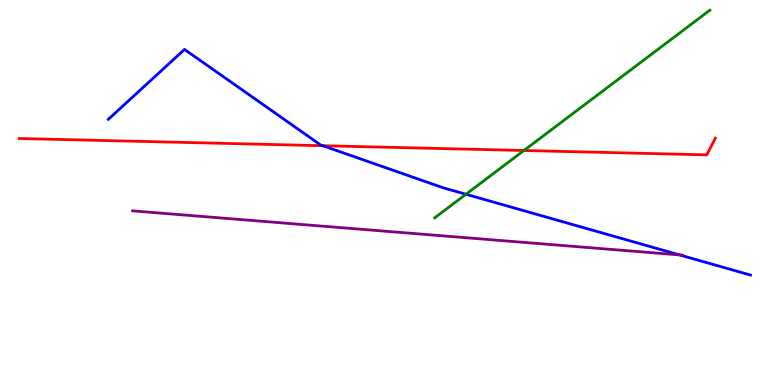[{'lines': ['blue', 'red'], 'intersections': [{'x': 4.17, 'y': 6.22}]}, {'lines': ['green', 'red'], 'intersections': [{'x': 6.76, 'y': 6.09}]}, {'lines': ['purple', 'red'], 'intersections': []}, {'lines': ['blue', 'green'], 'intersections': [{'x': 6.01, 'y': 4.95}]}, {'lines': ['blue', 'purple'], 'intersections': [{'x': 8.77, 'y': 3.38}]}, {'lines': ['green', 'purple'], 'intersections': []}]